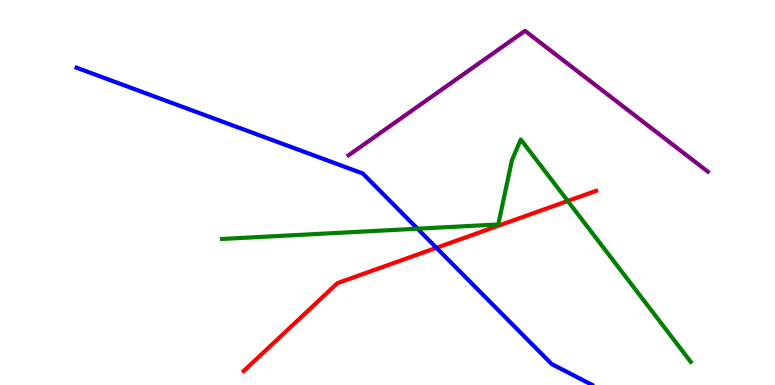[{'lines': ['blue', 'red'], 'intersections': [{'x': 5.63, 'y': 3.56}]}, {'lines': ['green', 'red'], 'intersections': [{'x': 7.33, 'y': 4.78}]}, {'lines': ['purple', 'red'], 'intersections': []}, {'lines': ['blue', 'green'], 'intersections': [{'x': 5.39, 'y': 4.06}]}, {'lines': ['blue', 'purple'], 'intersections': []}, {'lines': ['green', 'purple'], 'intersections': []}]